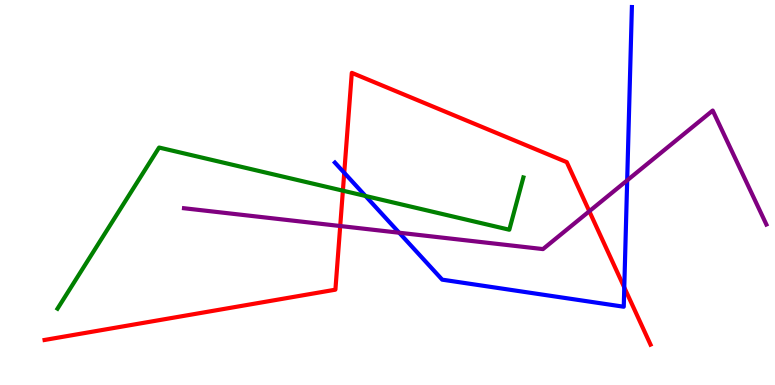[{'lines': ['blue', 'red'], 'intersections': [{'x': 4.44, 'y': 5.51}, {'x': 8.06, 'y': 2.53}]}, {'lines': ['green', 'red'], 'intersections': [{'x': 4.42, 'y': 5.05}]}, {'lines': ['purple', 'red'], 'intersections': [{'x': 4.39, 'y': 4.13}, {'x': 7.6, 'y': 4.51}]}, {'lines': ['blue', 'green'], 'intersections': [{'x': 4.72, 'y': 4.91}]}, {'lines': ['blue', 'purple'], 'intersections': [{'x': 5.15, 'y': 3.96}, {'x': 8.09, 'y': 5.32}]}, {'lines': ['green', 'purple'], 'intersections': []}]